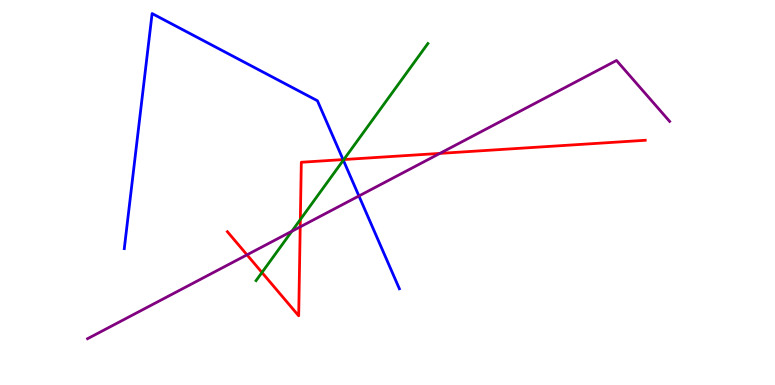[{'lines': ['blue', 'red'], 'intersections': [{'x': 4.43, 'y': 5.85}]}, {'lines': ['green', 'red'], 'intersections': [{'x': 3.38, 'y': 2.92}, {'x': 3.88, 'y': 4.3}, {'x': 4.44, 'y': 5.86}]}, {'lines': ['purple', 'red'], 'intersections': [{'x': 3.19, 'y': 3.38}, {'x': 3.87, 'y': 4.11}, {'x': 5.68, 'y': 6.02}]}, {'lines': ['blue', 'green'], 'intersections': [{'x': 4.43, 'y': 5.84}]}, {'lines': ['blue', 'purple'], 'intersections': [{'x': 4.63, 'y': 4.91}]}, {'lines': ['green', 'purple'], 'intersections': [{'x': 3.77, 'y': 3.99}]}]